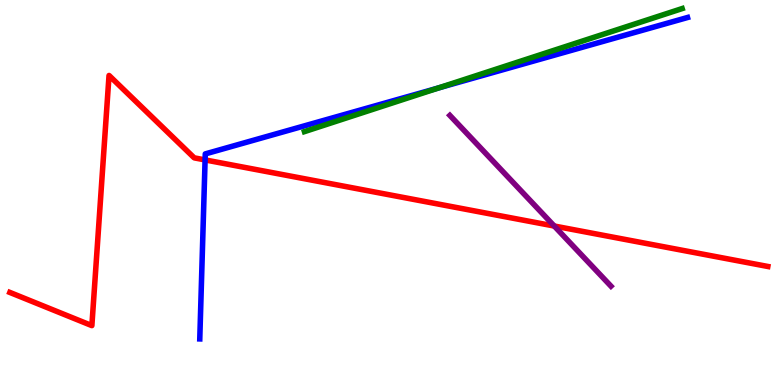[{'lines': ['blue', 'red'], 'intersections': [{'x': 2.65, 'y': 5.85}]}, {'lines': ['green', 'red'], 'intersections': []}, {'lines': ['purple', 'red'], 'intersections': [{'x': 7.15, 'y': 4.13}]}, {'lines': ['blue', 'green'], 'intersections': [{'x': 5.66, 'y': 7.72}]}, {'lines': ['blue', 'purple'], 'intersections': []}, {'lines': ['green', 'purple'], 'intersections': []}]